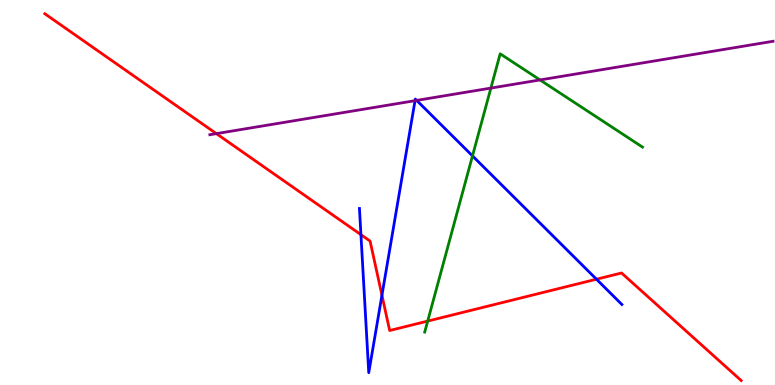[{'lines': ['blue', 'red'], 'intersections': [{'x': 4.66, 'y': 3.9}, {'x': 4.93, 'y': 2.33}, {'x': 7.7, 'y': 2.75}]}, {'lines': ['green', 'red'], 'intersections': [{'x': 5.52, 'y': 1.66}]}, {'lines': ['purple', 'red'], 'intersections': [{'x': 2.79, 'y': 6.53}]}, {'lines': ['blue', 'green'], 'intersections': [{'x': 6.1, 'y': 5.95}]}, {'lines': ['blue', 'purple'], 'intersections': [{'x': 5.36, 'y': 7.39}, {'x': 5.38, 'y': 7.39}]}, {'lines': ['green', 'purple'], 'intersections': [{'x': 6.33, 'y': 7.71}, {'x': 6.97, 'y': 7.92}]}]